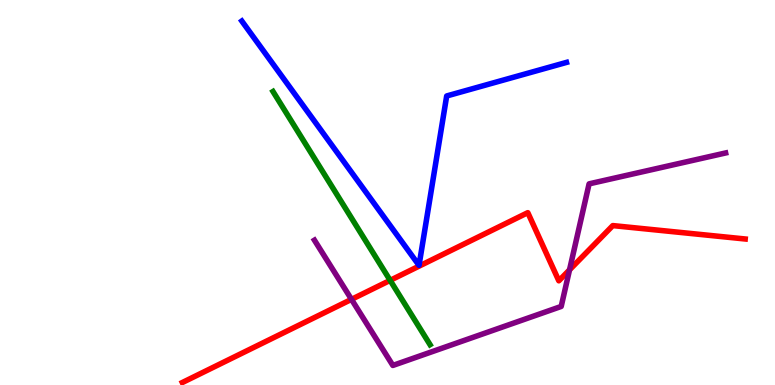[{'lines': ['blue', 'red'], 'intersections': []}, {'lines': ['green', 'red'], 'intersections': [{'x': 5.03, 'y': 2.72}]}, {'lines': ['purple', 'red'], 'intersections': [{'x': 4.54, 'y': 2.22}, {'x': 7.35, 'y': 2.99}]}, {'lines': ['blue', 'green'], 'intersections': []}, {'lines': ['blue', 'purple'], 'intersections': []}, {'lines': ['green', 'purple'], 'intersections': []}]